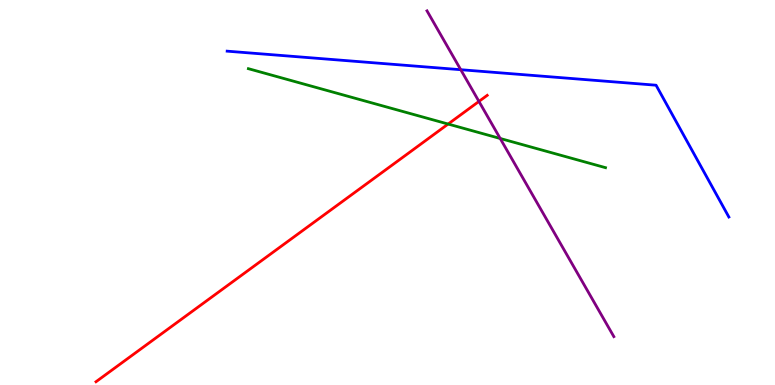[{'lines': ['blue', 'red'], 'intersections': []}, {'lines': ['green', 'red'], 'intersections': [{'x': 5.78, 'y': 6.78}]}, {'lines': ['purple', 'red'], 'intersections': [{'x': 6.18, 'y': 7.37}]}, {'lines': ['blue', 'green'], 'intersections': []}, {'lines': ['blue', 'purple'], 'intersections': [{'x': 5.95, 'y': 8.19}]}, {'lines': ['green', 'purple'], 'intersections': [{'x': 6.45, 'y': 6.4}]}]